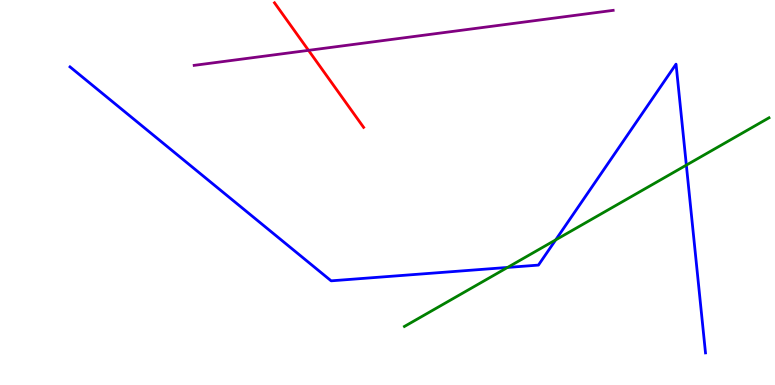[{'lines': ['blue', 'red'], 'intersections': []}, {'lines': ['green', 'red'], 'intersections': []}, {'lines': ['purple', 'red'], 'intersections': [{'x': 3.98, 'y': 8.69}]}, {'lines': ['blue', 'green'], 'intersections': [{'x': 6.55, 'y': 3.05}, {'x': 7.17, 'y': 3.77}, {'x': 8.86, 'y': 5.71}]}, {'lines': ['blue', 'purple'], 'intersections': []}, {'lines': ['green', 'purple'], 'intersections': []}]